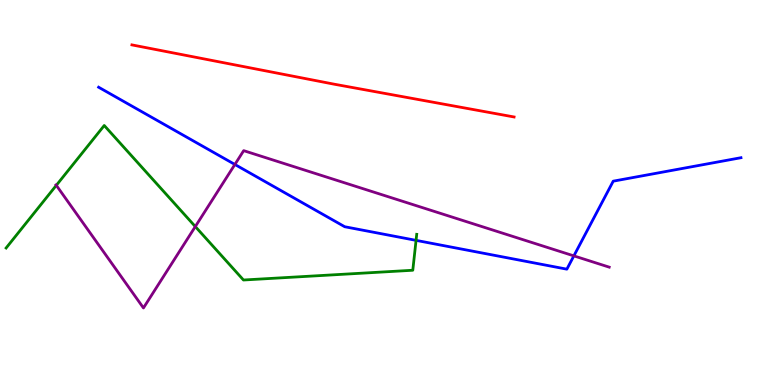[{'lines': ['blue', 'red'], 'intersections': []}, {'lines': ['green', 'red'], 'intersections': []}, {'lines': ['purple', 'red'], 'intersections': []}, {'lines': ['blue', 'green'], 'intersections': [{'x': 5.37, 'y': 3.76}]}, {'lines': ['blue', 'purple'], 'intersections': [{'x': 3.03, 'y': 5.73}, {'x': 7.4, 'y': 3.35}]}, {'lines': ['green', 'purple'], 'intersections': [{'x': 0.727, 'y': 5.19}, {'x': 2.52, 'y': 4.12}]}]